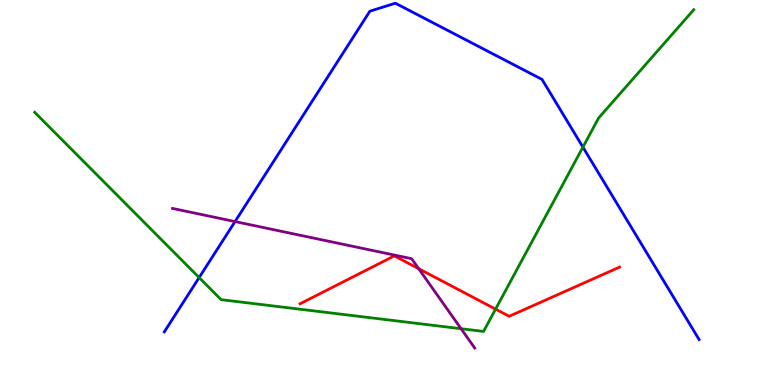[{'lines': ['blue', 'red'], 'intersections': []}, {'lines': ['green', 'red'], 'intersections': [{'x': 6.39, 'y': 1.97}]}, {'lines': ['purple', 'red'], 'intersections': [{'x': 5.4, 'y': 3.02}]}, {'lines': ['blue', 'green'], 'intersections': [{'x': 2.57, 'y': 2.79}, {'x': 7.52, 'y': 6.18}]}, {'lines': ['blue', 'purple'], 'intersections': [{'x': 3.03, 'y': 4.24}]}, {'lines': ['green', 'purple'], 'intersections': [{'x': 5.95, 'y': 1.46}]}]